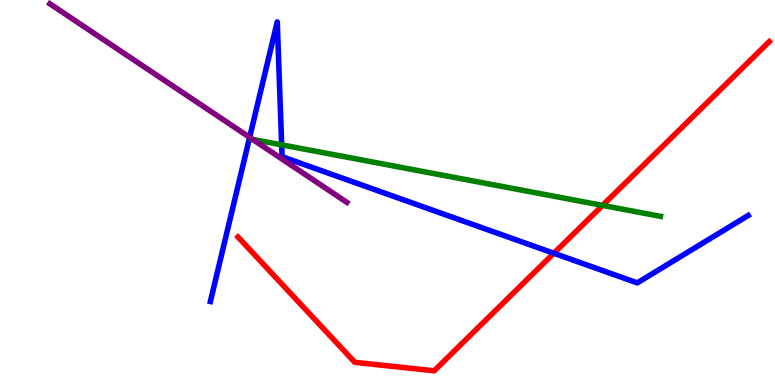[{'lines': ['blue', 'red'], 'intersections': [{'x': 7.15, 'y': 3.42}]}, {'lines': ['green', 'red'], 'intersections': [{'x': 7.77, 'y': 4.66}]}, {'lines': ['purple', 'red'], 'intersections': []}, {'lines': ['blue', 'green'], 'intersections': [{'x': 3.63, 'y': 6.24}]}, {'lines': ['blue', 'purple'], 'intersections': [{'x': 3.22, 'y': 6.43}]}, {'lines': ['green', 'purple'], 'intersections': [{'x': 3.26, 'y': 6.38}]}]